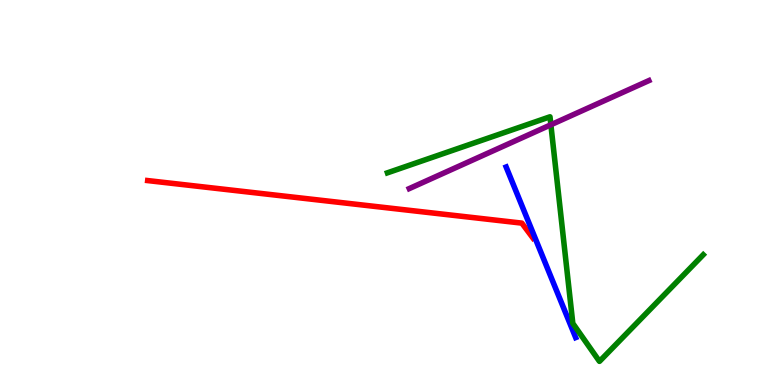[{'lines': ['blue', 'red'], 'intersections': []}, {'lines': ['green', 'red'], 'intersections': []}, {'lines': ['purple', 'red'], 'intersections': []}, {'lines': ['blue', 'green'], 'intersections': []}, {'lines': ['blue', 'purple'], 'intersections': []}, {'lines': ['green', 'purple'], 'intersections': [{'x': 7.11, 'y': 6.76}]}]